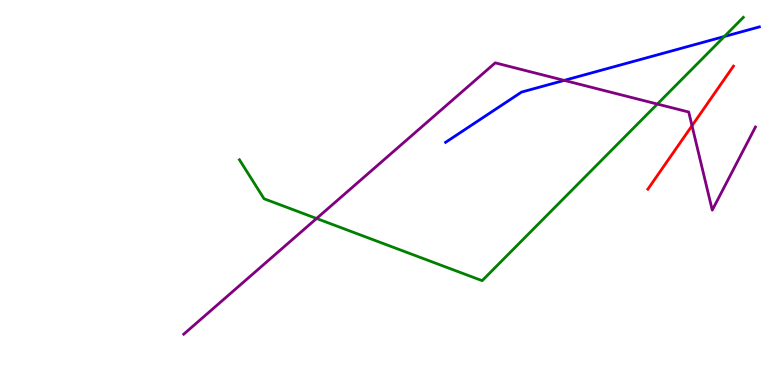[{'lines': ['blue', 'red'], 'intersections': []}, {'lines': ['green', 'red'], 'intersections': []}, {'lines': ['purple', 'red'], 'intersections': [{'x': 8.93, 'y': 6.73}]}, {'lines': ['blue', 'green'], 'intersections': [{'x': 9.35, 'y': 9.05}]}, {'lines': ['blue', 'purple'], 'intersections': [{'x': 7.28, 'y': 7.91}]}, {'lines': ['green', 'purple'], 'intersections': [{'x': 4.08, 'y': 4.33}, {'x': 8.48, 'y': 7.3}]}]